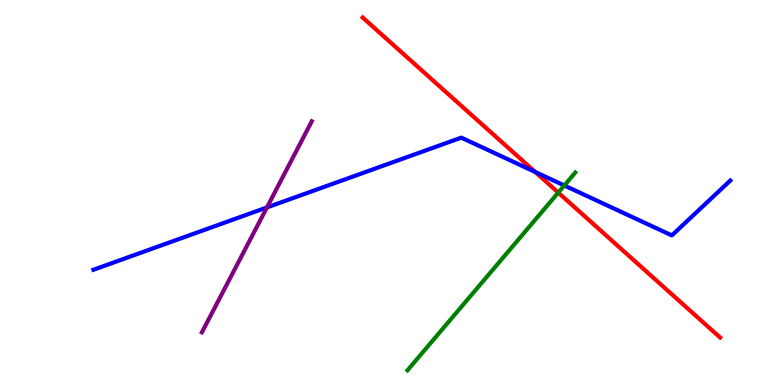[{'lines': ['blue', 'red'], 'intersections': [{'x': 6.91, 'y': 5.53}]}, {'lines': ['green', 'red'], 'intersections': [{'x': 7.2, 'y': 5.0}]}, {'lines': ['purple', 'red'], 'intersections': []}, {'lines': ['blue', 'green'], 'intersections': [{'x': 7.28, 'y': 5.18}]}, {'lines': ['blue', 'purple'], 'intersections': [{'x': 3.44, 'y': 4.61}]}, {'lines': ['green', 'purple'], 'intersections': []}]